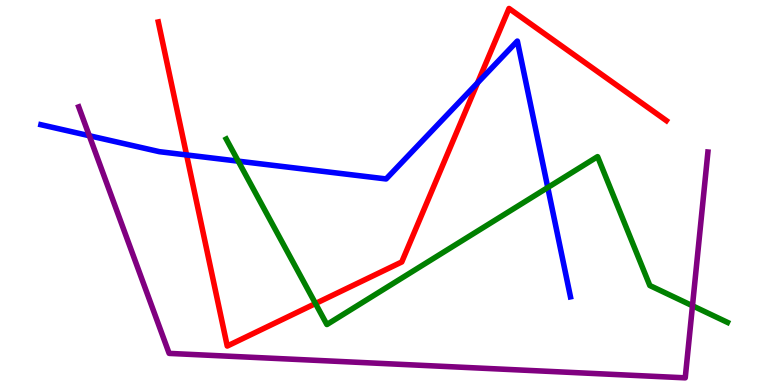[{'lines': ['blue', 'red'], 'intersections': [{'x': 2.41, 'y': 5.98}, {'x': 6.16, 'y': 7.85}]}, {'lines': ['green', 'red'], 'intersections': [{'x': 4.07, 'y': 2.12}]}, {'lines': ['purple', 'red'], 'intersections': []}, {'lines': ['blue', 'green'], 'intersections': [{'x': 3.07, 'y': 5.81}, {'x': 7.07, 'y': 5.13}]}, {'lines': ['blue', 'purple'], 'intersections': [{'x': 1.15, 'y': 6.47}]}, {'lines': ['green', 'purple'], 'intersections': [{'x': 8.94, 'y': 2.06}]}]